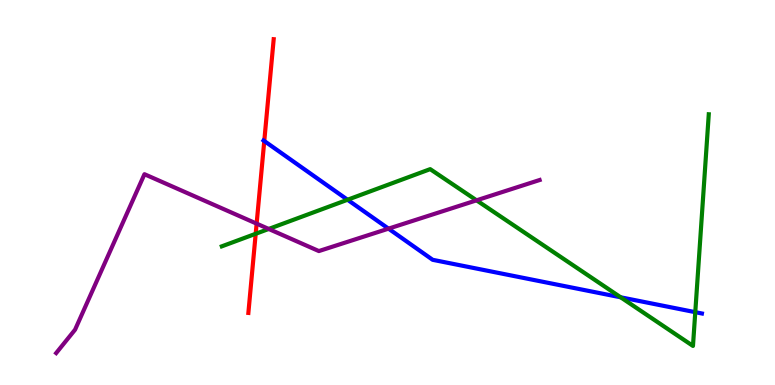[{'lines': ['blue', 'red'], 'intersections': [{'x': 3.41, 'y': 6.34}]}, {'lines': ['green', 'red'], 'intersections': [{'x': 3.3, 'y': 3.93}]}, {'lines': ['purple', 'red'], 'intersections': [{'x': 3.31, 'y': 4.19}]}, {'lines': ['blue', 'green'], 'intersections': [{'x': 4.48, 'y': 4.81}, {'x': 8.01, 'y': 2.28}, {'x': 8.97, 'y': 1.89}]}, {'lines': ['blue', 'purple'], 'intersections': [{'x': 5.01, 'y': 4.06}]}, {'lines': ['green', 'purple'], 'intersections': [{'x': 3.47, 'y': 4.05}, {'x': 6.15, 'y': 4.8}]}]